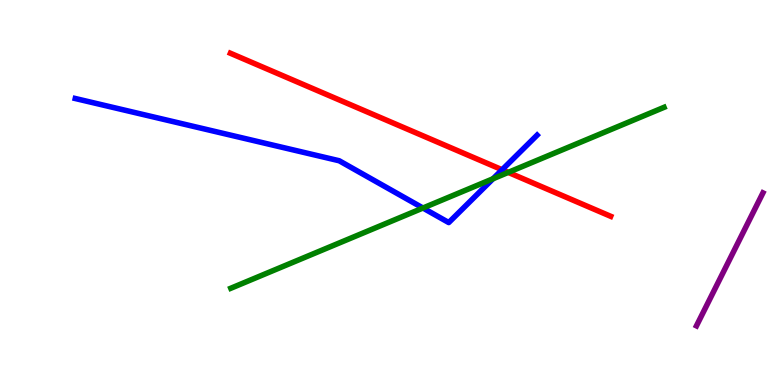[{'lines': ['blue', 'red'], 'intersections': [{'x': 6.48, 'y': 5.59}]}, {'lines': ['green', 'red'], 'intersections': [{'x': 6.56, 'y': 5.52}]}, {'lines': ['purple', 'red'], 'intersections': []}, {'lines': ['blue', 'green'], 'intersections': [{'x': 5.46, 'y': 4.6}, {'x': 6.36, 'y': 5.36}]}, {'lines': ['blue', 'purple'], 'intersections': []}, {'lines': ['green', 'purple'], 'intersections': []}]